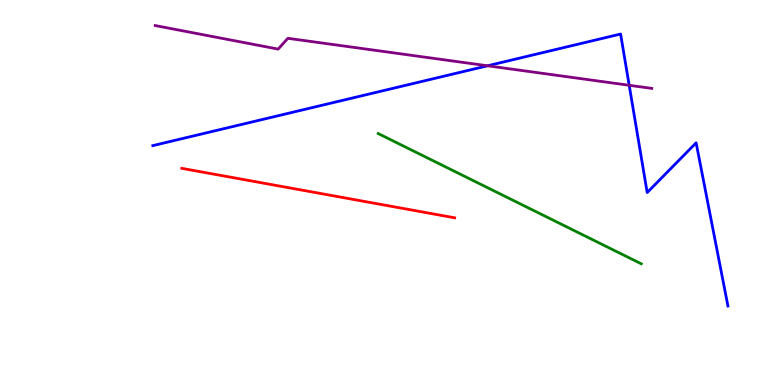[{'lines': ['blue', 'red'], 'intersections': []}, {'lines': ['green', 'red'], 'intersections': []}, {'lines': ['purple', 'red'], 'intersections': []}, {'lines': ['blue', 'green'], 'intersections': []}, {'lines': ['blue', 'purple'], 'intersections': [{'x': 6.29, 'y': 8.29}, {'x': 8.12, 'y': 7.78}]}, {'lines': ['green', 'purple'], 'intersections': []}]